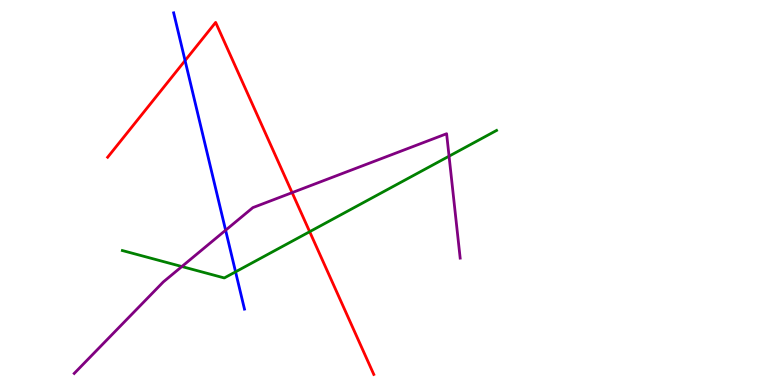[{'lines': ['blue', 'red'], 'intersections': [{'x': 2.39, 'y': 8.43}]}, {'lines': ['green', 'red'], 'intersections': [{'x': 4.0, 'y': 3.98}]}, {'lines': ['purple', 'red'], 'intersections': [{'x': 3.77, 'y': 5.0}]}, {'lines': ['blue', 'green'], 'intersections': [{'x': 3.04, 'y': 2.94}]}, {'lines': ['blue', 'purple'], 'intersections': [{'x': 2.91, 'y': 4.02}]}, {'lines': ['green', 'purple'], 'intersections': [{'x': 2.35, 'y': 3.08}, {'x': 5.79, 'y': 5.94}]}]